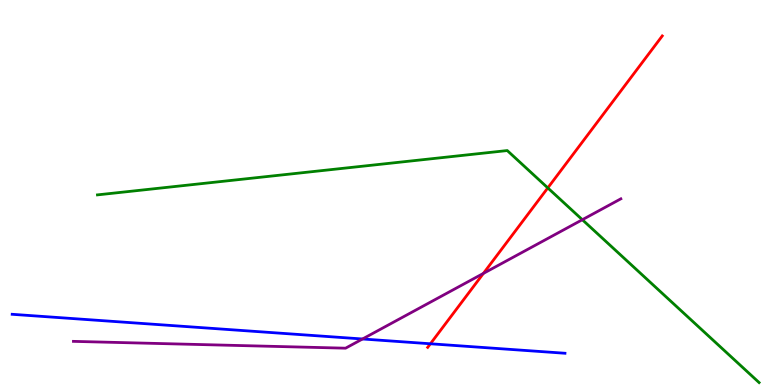[{'lines': ['blue', 'red'], 'intersections': [{'x': 5.55, 'y': 1.07}]}, {'lines': ['green', 'red'], 'intersections': [{'x': 7.07, 'y': 5.12}]}, {'lines': ['purple', 'red'], 'intersections': [{'x': 6.24, 'y': 2.9}]}, {'lines': ['blue', 'green'], 'intersections': []}, {'lines': ['blue', 'purple'], 'intersections': [{'x': 4.68, 'y': 1.2}]}, {'lines': ['green', 'purple'], 'intersections': [{'x': 7.51, 'y': 4.29}]}]